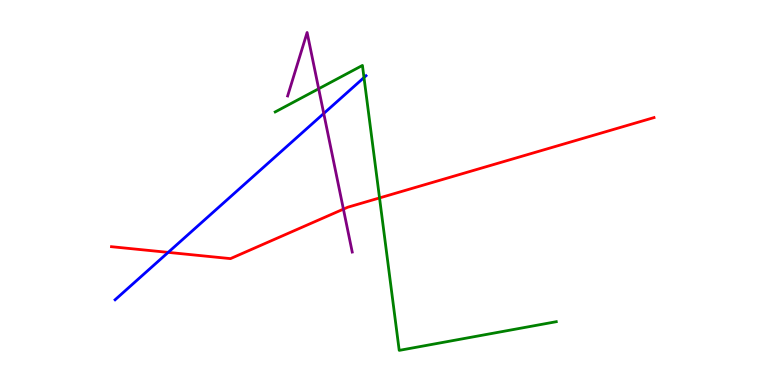[{'lines': ['blue', 'red'], 'intersections': [{'x': 2.17, 'y': 3.44}]}, {'lines': ['green', 'red'], 'intersections': [{'x': 4.9, 'y': 4.86}]}, {'lines': ['purple', 'red'], 'intersections': [{'x': 4.43, 'y': 4.57}]}, {'lines': ['blue', 'green'], 'intersections': [{'x': 4.7, 'y': 7.99}]}, {'lines': ['blue', 'purple'], 'intersections': [{'x': 4.18, 'y': 7.05}]}, {'lines': ['green', 'purple'], 'intersections': [{'x': 4.11, 'y': 7.69}]}]